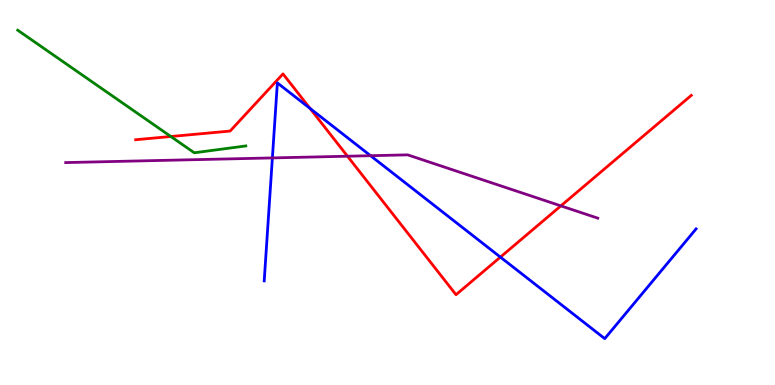[{'lines': ['blue', 'red'], 'intersections': [{'x': 4.0, 'y': 7.18}, {'x': 6.46, 'y': 3.32}]}, {'lines': ['green', 'red'], 'intersections': [{'x': 2.2, 'y': 6.45}]}, {'lines': ['purple', 'red'], 'intersections': [{'x': 4.48, 'y': 5.94}, {'x': 7.24, 'y': 4.65}]}, {'lines': ['blue', 'green'], 'intersections': []}, {'lines': ['blue', 'purple'], 'intersections': [{'x': 3.51, 'y': 5.9}, {'x': 4.78, 'y': 5.96}]}, {'lines': ['green', 'purple'], 'intersections': []}]